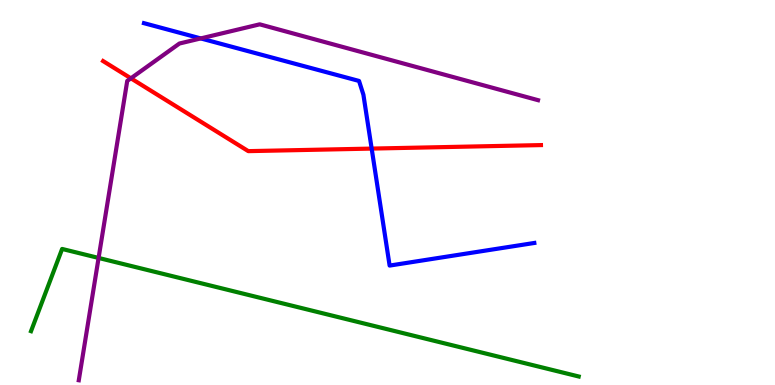[{'lines': ['blue', 'red'], 'intersections': [{'x': 4.8, 'y': 6.14}]}, {'lines': ['green', 'red'], 'intersections': []}, {'lines': ['purple', 'red'], 'intersections': [{'x': 1.69, 'y': 7.97}]}, {'lines': ['blue', 'green'], 'intersections': []}, {'lines': ['blue', 'purple'], 'intersections': [{'x': 2.59, 'y': 9.0}]}, {'lines': ['green', 'purple'], 'intersections': [{'x': 1.27, 'y': 3.3}]}]